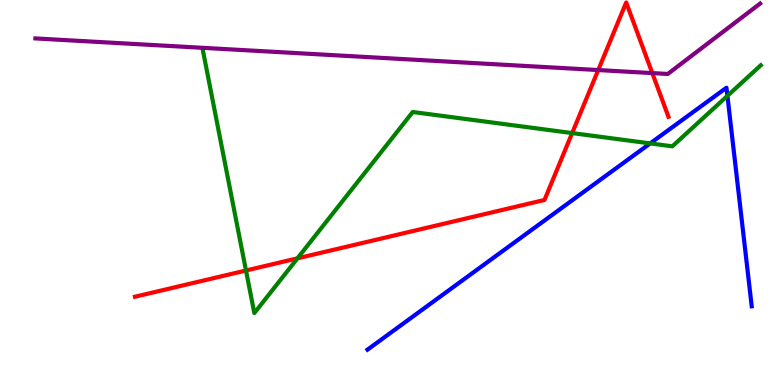[{'lines': ['blue', 'red'], 'intersections': []}, {'lines': ['green', 'red'], 'intersections': [{'x': 3.17, 'y': 2.97}, {'x': 3.84, 'y': 3.29}, {'x': 7.38, 'y': 6.54}]}, {'lines': ['purple', 'red'], 'intersections': [{'x': 7.72, 'y': 8.18}, {'x': 8.42, 'y': 8.1}]}, {'lines': ['blue', 'green'], 'intersections': [{'x': 8.39, 'y': 6.28}, {'x': 9.39, 'y': 7.51}]}, {'lines': ['blue', 'purple'], 'intersections': []}, {'lines': ['green', 'purple'], 'intersections': []}]